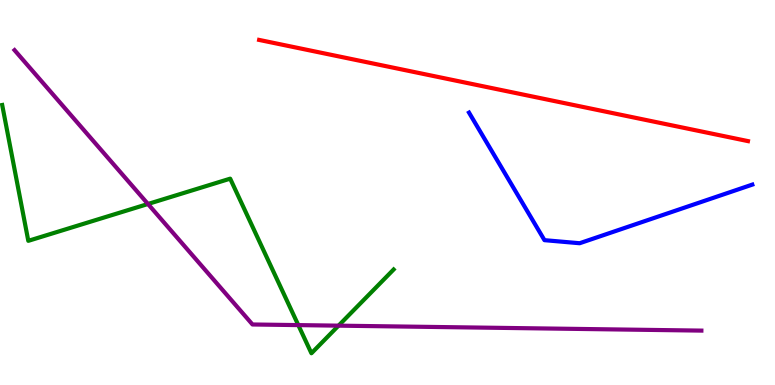[{'lines': ['blue', 'red'], 'intersections': []}, {'lines': ['green', 'red'], 'intersections': []}, {'lines': ['purple', 'red'], 'intersections': []}, {'lines': ['blue', 'green'], 'intersections': []}, {'lines': ['blue', 'purple'], 'intersections': []}, {'lines': ['green', 'purple'], 'intersections': [{'x': 1.91, 'y': 4.7}, {'x': 3.85, 'y': 1.56}, {'x': 4.37, 'y': 1.54}]}]